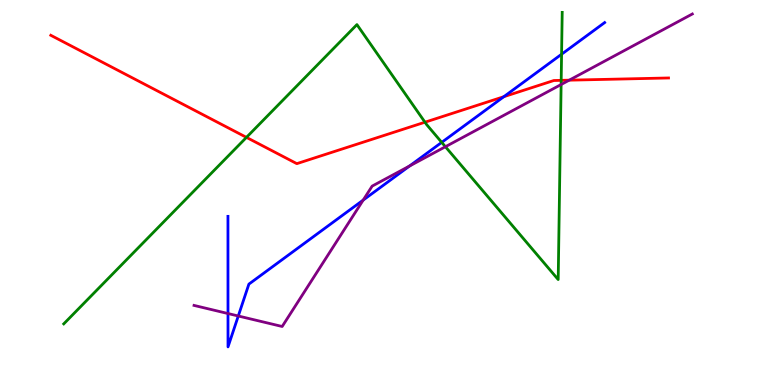[{'lines': ['blue', 'red'], 'intersections': [{'x': 6.5, 'y': 7.49}]}, {'lines': ['green', 'red'], 'intersections': [{'x': 3.18, 'y': 6.43}, {'x': 5.48, 'y': 6.83}, {'x': 7.24, 'y': 7.91}]}, {'lines': ['purple', 'red'], 'intersections': [{'x': 7.34, 'y': 7.92}]}, {'lines': ['blue', 'green'], 'intersections': [{'x': 5.7, 'y': 6.3}, {'x': 7.25, 'y': 8.59}]}, {'lines': ['blue', 'purple'], 'intersections': [{'x': 2.94, 'y': 1.86}, {'x': 3.07, 'y': 1.79}, {'x': 4.69, 'y': 4.8}, {'x': 5.28, 'y': 5.69}]}, {'lines': ['green', 'purple'], 'intersections': [{'x': 5.75, 'y': 6.19}, {'x': 7.24, 'y': 7.8}]}]